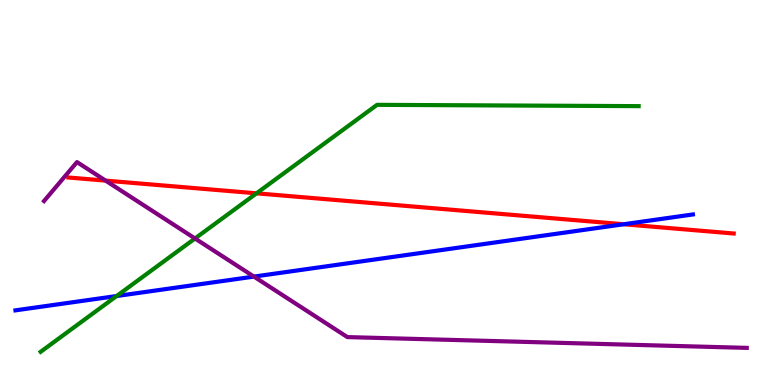[{'lines': ['blue', 'red'], 'intersections': [{'x': 8.05, 'y': 4.18}]}, {'lines': ['green', 'red'], 'intersections': [{'x': 3.31, 'y': 4.98}]}, {'lines': ['purple', 'red'], 'intersections': [{'x': 1.36, 'y': 5.31}]}, {'lines': ['blue', 'green'], 'intersections': [{'x': 1.5, 'y': 2.31}]}, {'lines': ['blue', 'purple'], 'intersections': [{'x': 3.28, 'y': 2.82}]}, {'lines': ['green', 'purple'], 'intersections': [{'x': 2.52, 'y': 3.81}]}]